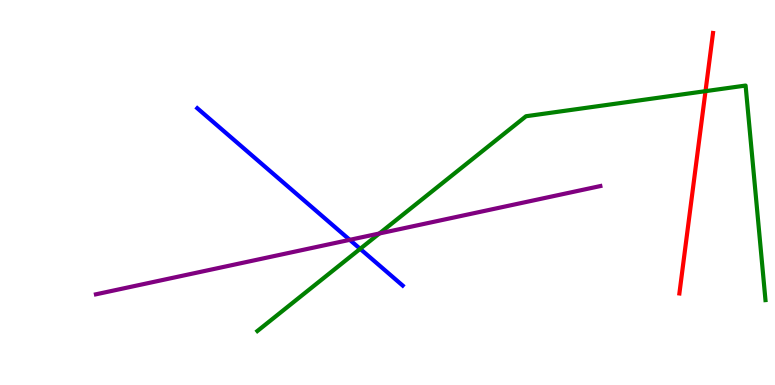[{'lines': ['blue', 'red'], 'intersections': []}, {'lines': ['green', 'red'], 'intersections': [{'x': 9.1, 'y': 7.63}]}, {'lines': ['purple', 'red'], 'intersections': []}, {'lines': ['blue', 'green'], 'intersections': [{'x': 4.65, 'y': 3.54}]}, {'lines': ['blue', 'purple'], 'intersections': [{'x': 4.51, 'y': 3.77}]}, {'lines': ['green', 'purple'], 'intersections': [{'x': 4.9, 'y': 3.94}]}]